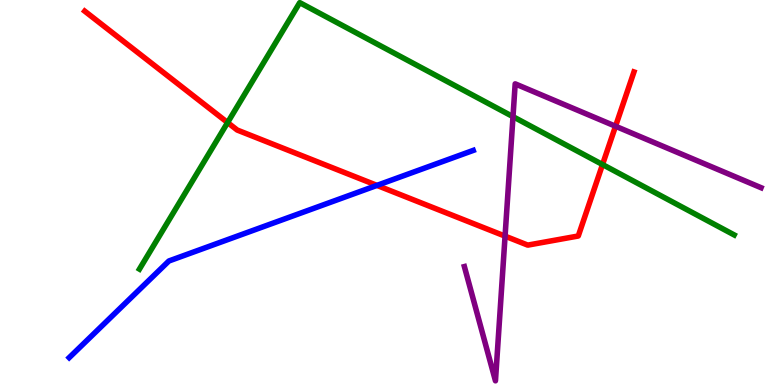[{'lines': ['blue', 'red'], 'intersections': [{'x': 4.86, 'y': 5.18}]}, {'lines': ['green', 'red'], 'intersections': [{'x': 2.94, 'y': 6.82}, {'x': 7.77, 'y': 5.73}]}, {'lines': ['purple', 'red'], 'intersections': [{'x': 6.52, 'y': 3.87}, {'x': 7.94, 'y': 6.72}]}, {'lines': ['blue', 'green'], 'intersections': []}, {'lines': ['blue', 'purple'], 'intersections': []}, {'lines': ['green', 'purple'], 'intersections': [{'x': 6.62, 'y': 6.97}]}]